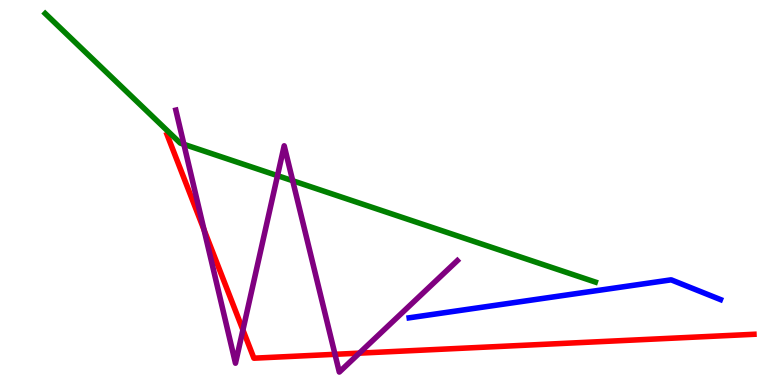[{'lines': ['blue', 'red'], 'intersections': []}, {'lines': ['green', 'red'], 'intersections': []}, {'lines': ['purple', 'red'], 'intersections': [{'x': 2.63, 'y': 4.03}, {'x': 3.13, 'y': 1.43}, {'x': 4.32, 'y': 0.797}, {'x': 4.64, 'y': 0.827}]}, {'lines': ['blue', 'green'], 'intersections': []}, {'lines': ['blue', 'purple'], 'intersections': []}, {'lines': ['green', 'purple'], 'intersections': [{'x': 2.37, 'y': 6.25}, {'x': 3.58, 'y': 5.44}, {'x': 3.78, 'y': 5.31}]}]